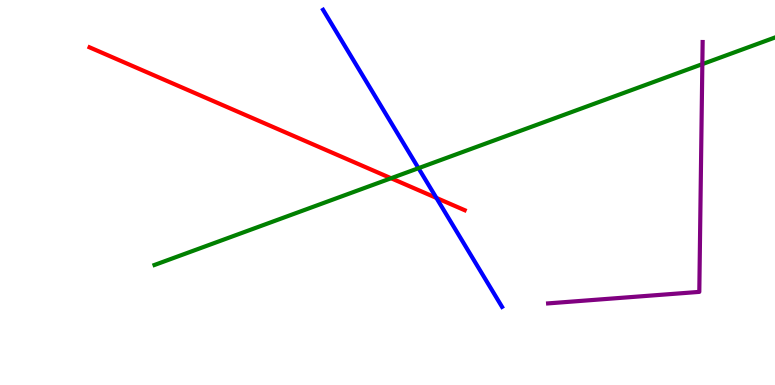[{'lines': ['blue', 'red'], 'intersections': [{'x': 5.63, 'y': 4.86}]}, {'lines': ['green', 'red'], 'intersections': [{'x': 5.05, 'y': 5.37}]}, {'lines': ['purple', 'red'], 'intersections': []}, {'lines': ['blue', 'green'], 'intersections': [{'x': 5.4, 'y': 5.63}]}, {'lines': ['blue', 'purple'], 'intersections': []}, {'lines': ['green', 'purple'], 'intersections': [{'x': 9.06, 'y': 8.33}]}]